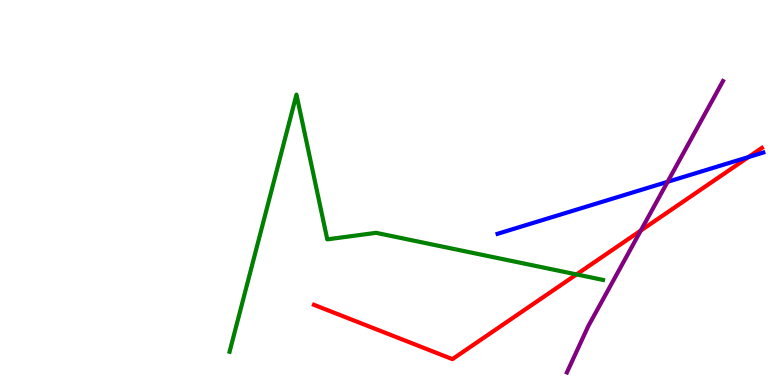[{'lines': ['blue', 'red'], 'intersections': [{'x': 9.66, 'y': 5.92}]}, {'lines': ['green', 'red'], 'intersections': [{'x': 7.44, 'y': 2.87}]}, {'lines': ['purple', 'red'], 'intersections': [{'x': 8.27, 'y': 4.01}]}, {'lines': ['blue', 'green'], 'intersections': []}, {'lines': ['blue', 'purple'], 'intersections': [{'x': 8.61, 'y': 5.28}]}, {'lines': ['green', 'purple'], 'intersections': []}]